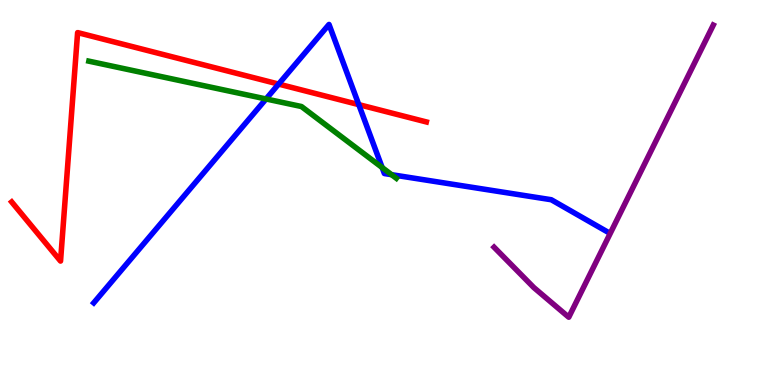[{'lines': ['blue', 'red'], 'intersections': [{'x': 3.6, 'y': 7.82}, {'x': 4.63, 'y': 7.28}]}, {'lines': ['green', 'red'], 'intersections': []}, {'lines': ['purple', 'red'], 'intersections': []}, {'lines': ['blue', 'green'], 'intersections': [{'x': 3.43, 'y': 7.43}, {'x': 4.93, 'y': 5.65}, {'x': 5.05, 'y': 5.46}]}, {'lines': ['blue', 'purple'], 'intersections': []}, {'lines': ['green', 'purple'], 'intersections': []}]